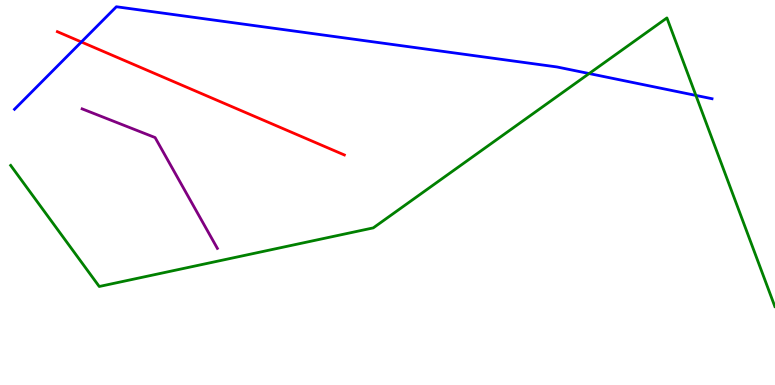[{'lines': ['blue', 'red'], 'intersections': [{'x': 1.05, 'y': 8.91}]}, {'lines': ['green', 'red'], 'intersections': []}, {'lines': ['purple', 'red'], 'intersections': []}, {'lines': ['blue', 'green'], 'intersections': [{'x': 7.6, 'y': 8.09}, {'x': 8.98, 'y': 7.52}]}, {'lines': ['blue', 'purple'], 'intersections': []}, {'lines': ['green', 'purple'], 'intersections': []}]